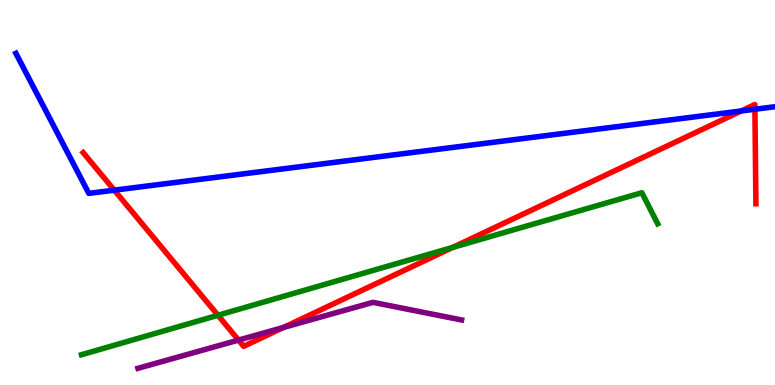[{'lines': ['blue', 'red'], 'intersections': [{'x': 1.47, 'y': 5.06}, {'x': 9.56, 'y': 7.12}, {'x': 9.74, 'y': 7.16}]}, {'lines': ['green', 'red'], 'intersections': [{'x': 2.81, 'y': 1.81}, {'x': 5.84, 'y': 3.57}]}, {'lines': ['purple', 'red'], 'intersections': [{'x': 3.08, 'y': 1.17}, {'x': 3.66, 'y': 1.5}]}, {'lines': ['blue', 'green'], 'intersections': []}, {'lines': ['blue', 'purple'], 'intersections': []}, {'lines': ['green', 'purple'], 'intersections': []}]